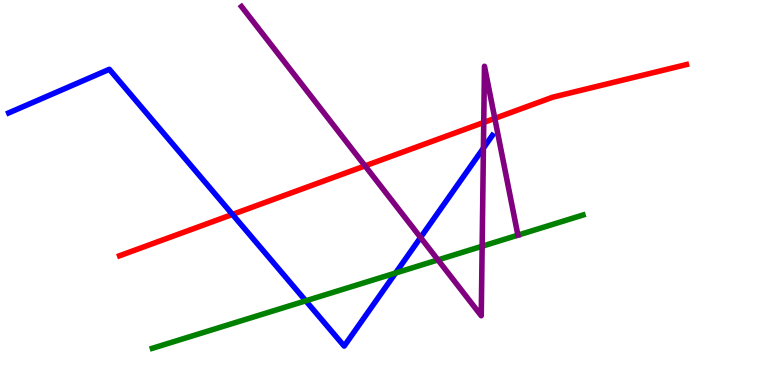[{'lines': ['blue', 'red'], 'intersections': [{'x': 3.0, 'y': 4.43}]}, {'lines': ['green', 'red'], 'intersections': []}, {'lines': ['purple', 'red'], 'intersections': [{'x': 4.71, 'y': 5.69}, {'x': 6.24, 'y': 6.82}, {'x': 6.38, 'y': 6.92}]}, {'lines': ['blue', 'green'], 'intersections': [{'x': 3.95, 'y': 2.19}, {'x': 5.1, 'y': 2.91}]}, {'lines': ['blue', 'purple'], 'intersections': [{'x': 5.43, 'y': 3.83}, {'x': 6.24, 'y': 6.15}]}, {'lines': ['green', 'purple'], 'intersections': [{'x': 5.65, 'y': 3.25}, {'x': 6.22, 'y': 3.6}]}]